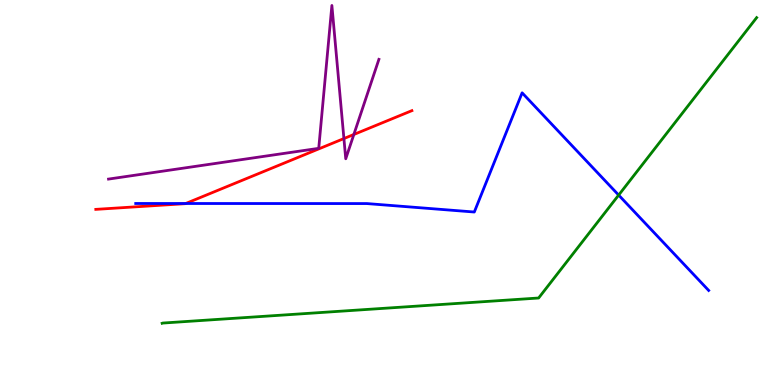[{'lines': ['blue', 'red'], 'intersections': [{'x': 2.4, 'y': 4.71}]}, {'lines': ['green', 'red'], 'intersections': []}, {'lines': ['purple', 'red'], 'intersections': [{'x': 4.44, 'y': 6.4}, {'x': 4.57, 'y': 6.51}]}, {'lines': ['blue', 'green'], 'intersections': [{'x': 7.98, 'y': 4.93}]}, {'lines': ['blue', 'purple'], 'intersections': []}, {'lines': ['green', 'purple'], 'intersections': []}]